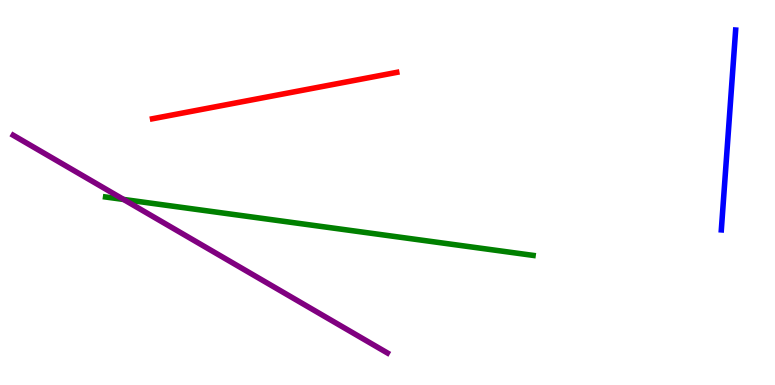[{'lines': ['blue', 'red'], 'intersections': []}, {'lines': ['green', 'red'], 'intersections': []}, {'lines': ['purple', 'red'], 'intersections': []}, {'lines': ['blue', 'green'], 'intersections': []}, {'lines': ['blue', 'purple'], 'intersections': []}, {'lines': ['green', 'purple'], 'intersections': [{'x': 1.59, 'y': 4.82}]}]